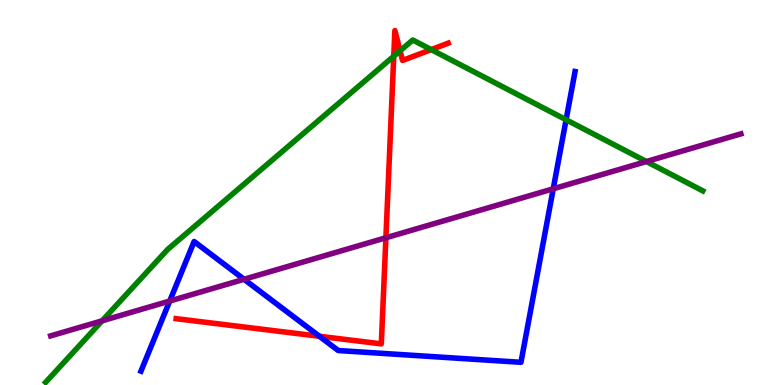[{'lines': ['blue', 'red'], 'intersections': [{'x': 4.12, 'y': 1.27}]}, {'lines': ['green', 'red'], 'intersections': [{'x': 5.08, 'y': 8.54}, {'x': 5.16, 'y': 8.68}, {'x': 5.56, 'y': 8.71}]}, {'lines': ['purple', 'red'], 'intersections': [{'x': 4.98, 'y': 3.82}]}, {'lines': ['blue', 'green'], 'intersections': [{'x': 7.3, 'y': 6.89}]}, {'lines': ['blue', 'purple'], 'intersections': [{'x': 2.19, 'y': 2.18}, {'x': 3.15, 'y': 2.75}, {'x': 7.14, 'y': 5.1}]}, {'lines': ['green', 'purple'], 'intersections': [{'x': 1.32, 'y': 1.67}, {'x': 8.34, 'y': 5.8}]}]